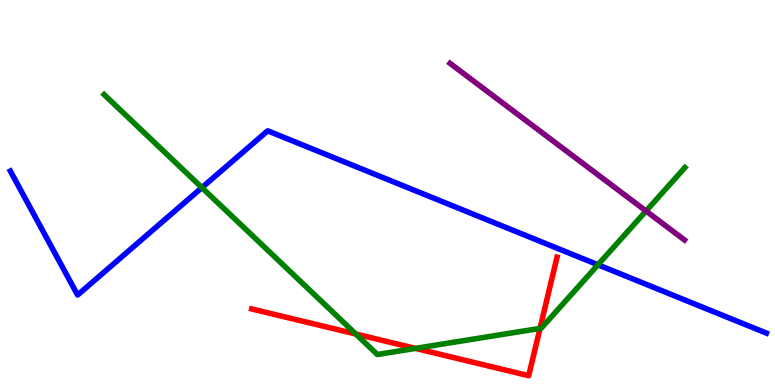[{'lines': ['blue', 'red'], 'intersections': []}, {'lines': ['green', 'red'], 'intersections': [{'x': 4.59, 'y': 1.32}, {'x': 5.36, 'y': 0.951}, {'x': 6.97, 'y': 1.47}]}, {'lines': ['purple', 'red'], 'intersections': []}, {'lines': ['blue', 'green'], 'intersections': [{'x': 2.61, 'y': 5.13}, {'x': 7.72, 'y': 3.12}]}, {'lines': ['blue', 'purple'], 'intersections': []}, {'lines': ['green', 'purple'], 'intersections': [{'x': 8.34, 'y': 4.52}]}]